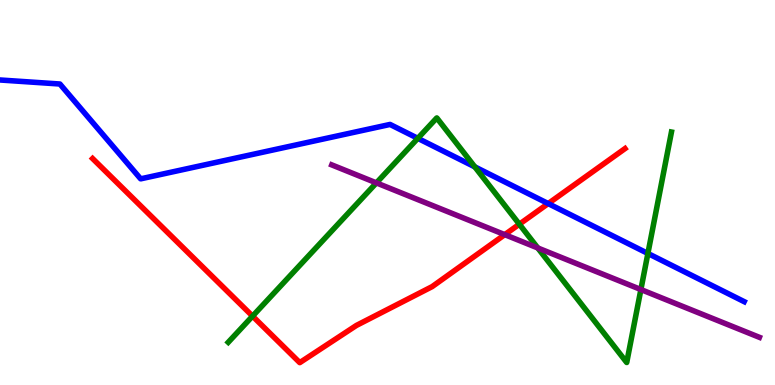[{'lines': ['blue', 'red'], 'intersections': [{'x': 7.07, 'y': 4.71}]}, {'lines': ['green', 'red'], 'intersections': [{'x': 3.26, 'y': 1.79}, {'x': 6.7, 'y': 4.18}]}, {'lines': ['purple', 'red'], 'intersections': [{'x': 6.51, 'y': 3.91}]}, {'lines': ['blue', 'green'], 'intersections': [{'x': 5.39, 'y': 6.41}, {'x': 6.13, 'y': 5.67}, {'x': 8.36, 'y': 3.42}]}, {'lines': ['blue', 'purple'], 'intersections': []}, {'lines': ['green', 'purple'], 'intersections': [{'x': 4.86, 'y': 5.25}, {'x': 6.94, 'y': 3.56}, {'x': 8.27, 'y': 2.48}]}]